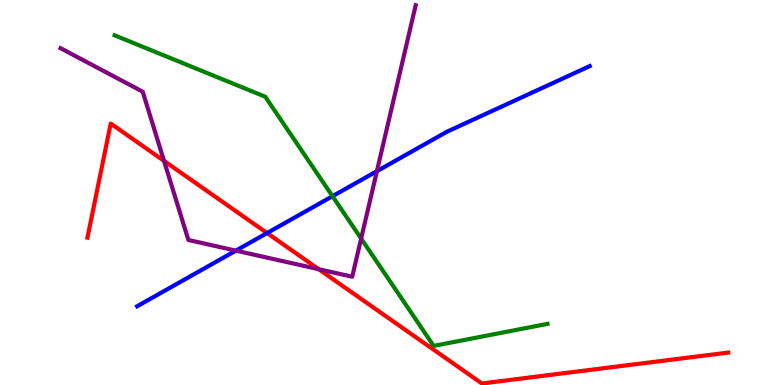[{'lines': ['blue', 'red'], 'intersections': [{'x': 3.45, 'y': 3.95}]}, {'lines': ['green', 'red'], 'intersections': []}, {'lines': ['purple', 'red'], 'intersections': [{'x': 2.12, 'y': 5.82}, {'x': 4.11, 'y': 3.01}]}, {'lines': ['blue', 'green'], 'intersections': [{'x': 4.29, 'y': 4.9}]}, {'lines': ['blue', 'purple'], 'intersections': [{'x': 3.04, 'y': 3.49}, {'x': 4.86, 'y': 5.55}]}, {'lines': ['green', 'purple'], 'intersections': [{'x': 4.66, 'y': 3.8}]}]